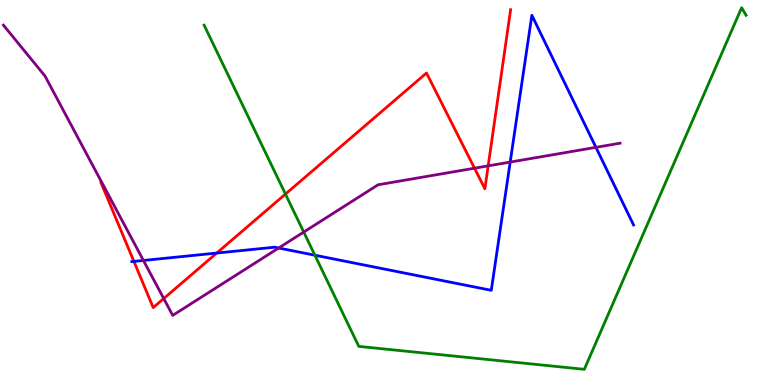[{'lines': ['blue', 'red'], 'intersections': [{'x': 1.73, 'y': 3.21}, {'x': 2.8, 'y': 3.43}]}, {'lines': ['green', 'red'], 'intersections': [{'x': 3.68, 'y': 4.96}]}, {'lines': ['purple', 'red'], 'intersections': [{'x': 2.11, 'y': 2.25}, {'x': 6.12, 'y': 5.63}, {'x': 6.3, 'y': 5.69}]}, {'lines': ['blue', 'green'], 'intersections': [{'x': 4.06, 'y': 3.37}]}, {'lines': ['blue', 'purple'], 'intersections': [{'x': 1.85, 'y': 3.23}, {'x': 3.6, 'y': 3.56}, {'x': 6.58, 'y': 5.79}, {'x': 7.69, 'y': 6.17}]}, {'lines': ['green', 'purple'], 'intersections': [{'x': 3.92, 'y': 3.97}]}]